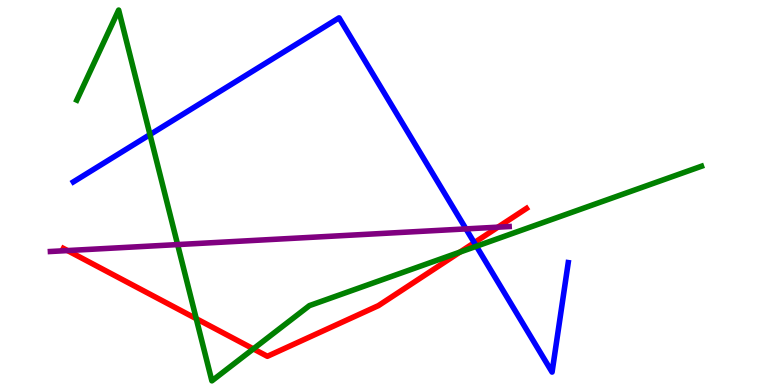[{'lines': ['blue', 'red'], 'intersections': [{'x': 6.12, 'y': 3.7}]}, {'lines': ['green', 'red'], 'intersections': [{'x': 2.53, 'y': 1.72}, {'x': 3.27, 'y': 0.938}, {'x': 5.93, 'y': 3.45}]}, {'lines': ['purple', 'red'], 'intersections': [{'x': 0.871, 'y': 3.49}, {'x': 6.43, 'y': 4.1}]}, {'lines': ['blue', 'green'], 'intersections': [{'x': 1.94, 'y': 6.5}, {'x': 6.15, 'y': 3.6}]}, {'lines': ['blue', 'purple'], 'intersections': [{'x': 6.01, 'y': 4.05}]}, {'lines': ['green', 'purple'], 'intersections': [{'x': 2.29, 'y': 3.65}]}]